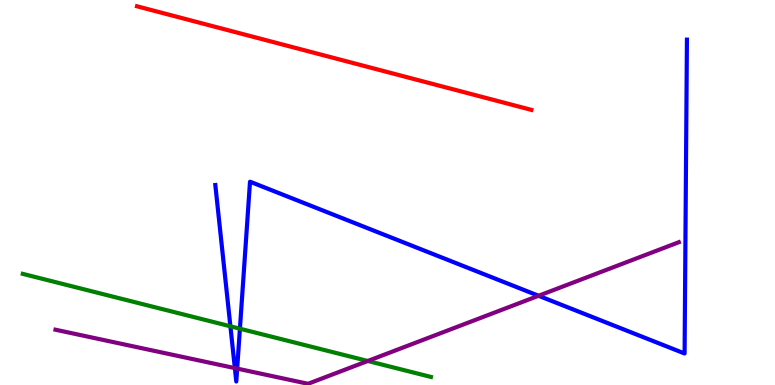[{'lines': ['blue', 'red'], 'intersections': []}, {'lines': ['green', 'red'], 'intersections': []}, {'lines': ['purple', 'red'], 'intersections': []}, {'lines': ['blue', 'green'], 'intersections': [{'x': 2.97, 'y': 1.52}, {'x': 3.1, 'y': 1.46}]}, {'lines': ['blue', 'purple'], 'intersections': [{'x': 3.03, 'y': 0.439}, {'x': 3.06, 'y': 0.426}, {'x': 6.95, 'y': 2.32}]}, {'lines': ['green', 'purple'], 'intersections': [{'x': 4.75, 'y': 0.624}]}]